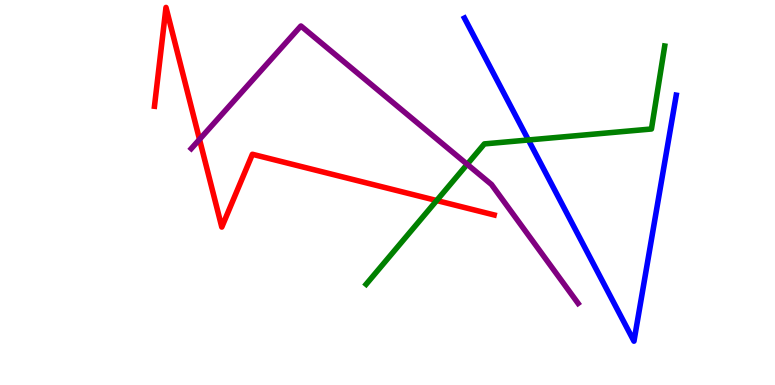[{'lines': ['blue', 'red'], 'intersections': []}, {'lines': ['green', 'red'], 'intersections': [{'x': 5.63, 'y': 4.79}]}, {'lines': ['purple', 'red'], 'intersections': [{'x': 2.57, 'y': 6.38}]}, {'lines': ['blue', 'green'], 'intersections': [{'x': 6.82, 'y': 6.36}]}, {'lines': ['blue', 'purple'], 'intersections': []}, {'lines': ['green', 'purple'], 'intersections': [{'x': 6.03, 'y': 5.73}]}]